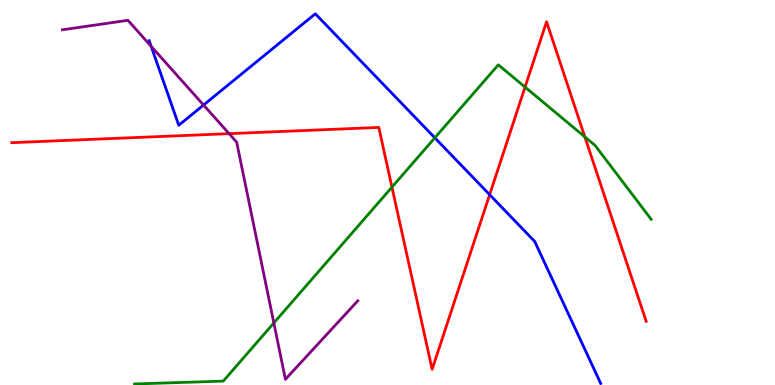[{'lines': ['blue', 'red'], 'intersections': [{'x': 6.32, 'y': 4.94}]}, {'lines': ['green', 'red'], 'intersections': [{'x': 5.06, 'y': 5.14}, {'x': 6.77, 'y': 7.74}, {'x': 7.55, 'y': 6.44}]}, {'lines': ['purple', 'red'], 'intersections': [{'x': 2.96, 'y': 6.53}]}, {'lines': ['blue', 'green'], 'intersections': [{'x': 5.61, 'y': 6.42}]}, {'lines': ['blue', 'purple'], 'intersections': [{'x': 1.95, 'y': 8.8}, {'x': 2.63, 'y': 7.27}]}, {'lines': ['green', 'purple'], 'intersections': [{'x': 3.53, 'y': 1.61}]}]